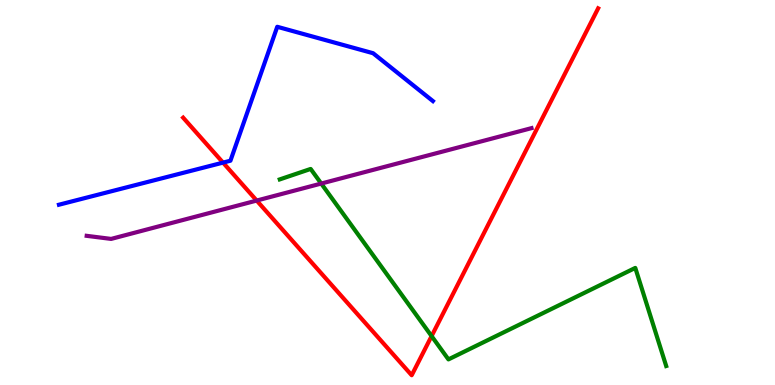[{'lines': ['blue', 'red'], 'intersections': [{'x': 2.88, 'y': 5.78}]}, {'lines': ['green', 'red'], 'intersections': [{'x': 5.57, 'y': 1.27}]}, {'lines': ['purple', 'red'], 'intersections': [{'x': 3.31, 'y': 4.79}]}, {'lines': ['blue', 'green'], 'intersections': []}, {'lines': ['blue', 'purple'], 'intersections': []}, {'lines': ['green', 'purple'], 'intersections': [{'x': 4.14, 'y': 5.23}]}]